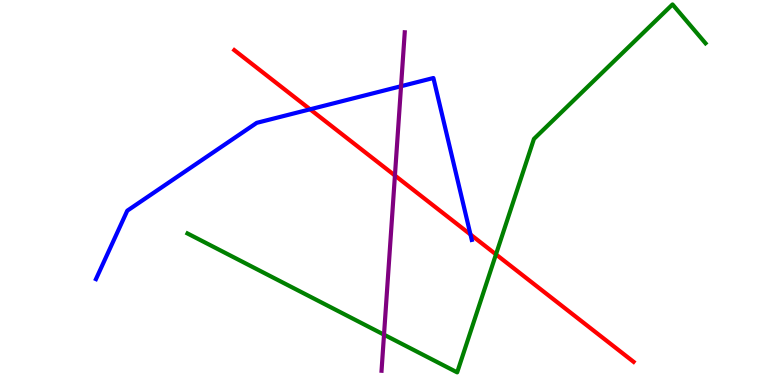[{'lines': ['blue', 'red'], 'intersections': [{'x': 4.0, 'y': 7.16}, {'x': 6.07, 'y': 3.91}]}, {'lines': ['green', 'red'], 'intersections': [{'x': 6.4, 'y': 3.39}]}, {'lines': ['purple', 'red'], 'intersections': [{'x': 5.1, 'y': 5.44}]}, {'lines': ['blue', 'green'], 'intersections': []}, {'lines': ['blue', 'purple'], 'intersections': [{'x': 5.17, 'y': 7.76}]}, {'lines': ['green', 'purple'], 'intersections': [{'x': 4.96, 'y': 1.31}]}]